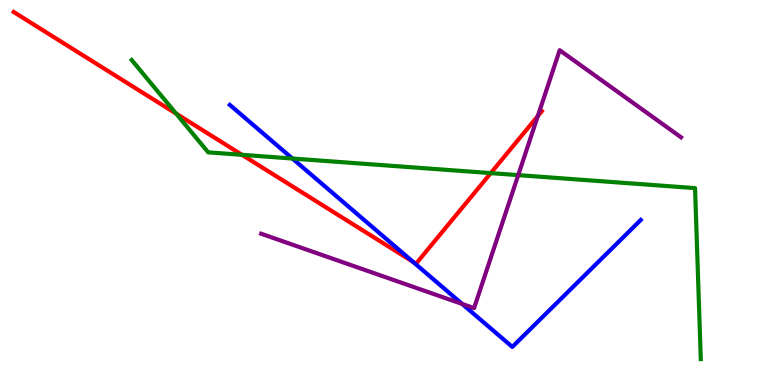[{'lines': ['blue', 'red'], 'intersections': [{'x': 5.33, 'y': 3.2}]}, {'lines': ['green', 'red'], 'intersections': [{'x': 2.27, 'y': 7.05}, {'x': 3.12, 'y': 5.98}, {'x': 6.33, 'y': 5.5}]}, {'lines': ['purple', 'red'], 'intersections': [{'x': 6.94, 'y': 6.99}]}, {'lines': ['blue', 'green'], 'intersections': [{'x': 3.77, 'y': 5.88}]}, {'lines': ['blue', 'purple'], 'intersections': [{'x': 5.96, 'y': 2.11}]}, {'lines': ['green', 'purple'], 'intersections': [{'x': 6.69, 'y': 5.45}]}]